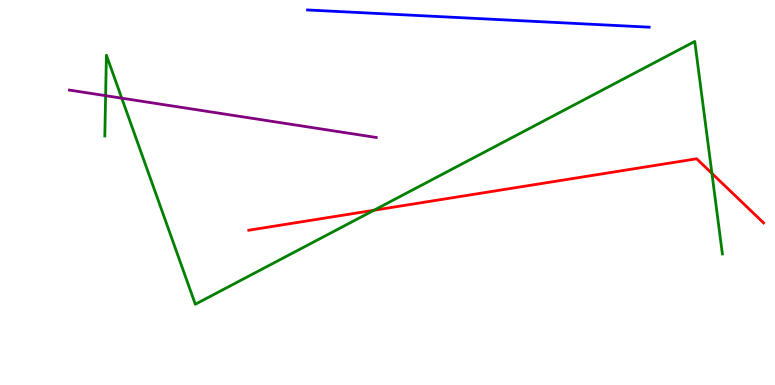[{'lines': ['blue', 'red'], 'intersections': []}, {'lines': ['green', 'red'], 'intersections': [{'x': 4.83, 'y': 4.54}, {'x': 9.19, 'y': 5.5}]}, {'lines': ['purple', 'red'], 'intersections': []}, {'lines': ['blue', 'green'], 'intersections': []}, {'lines': ['blue', 'purple'], 'intersections': []}, {'lines': ['green', 'purple'], 'intersections': [{'x': 1.36, 'y': 7.51}, {'x': 1.57, 'y': 7.45}]}]